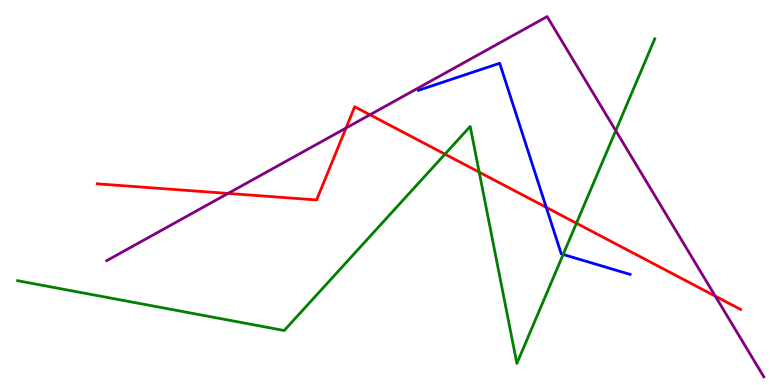[{'lines': ['blue', 'red'], 'intersections': [{'x': 7.05, 'y': 4.61}]}, {'lines': ['green', 'red'], 'intersections': [{'x': 5.74, 'y': 6.0}, {'x': 6.18, 'y': 5.53}, {'x': 7.44, 'y': 4.2}]}, {'lines': ['purple', 'red'], 'intersections': [{'x': 2.94, 'y': 4.98}, {'x': 4.46, 'y': 6.67}, {'x': 4.77, 'y': 7.02}, {'x': 9.23, 'y': 2.31}]}, {'lines': ['blue', 'green'], 'intersections': [{'x': 7.27, 'y': 3.39}]}, {'lines': ['blue', 'purple'], 'intersections': []}, {'lines': ['green', 'purple'], 'intersections': [{'x': 7.95, 'y': 6.61}]}]